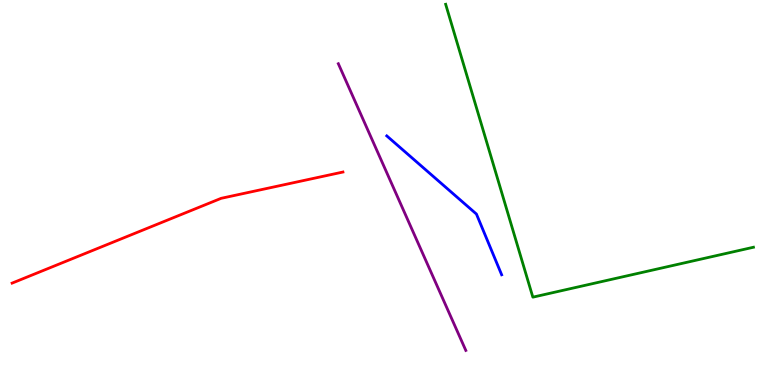[{'lines': ['blue', 'red'], 'intersections': []}, {'lines': ['green', 'red'], 'intersections': []}, {'lines': ['purple', 'red'], 'intersections': []}, {'lines': ['blue', 'green'], 'intersections': []}, {'lines': ['blue', 'purple'], 'intersections': []}, {'lines': ['green', 'purple'], 'intersections': []}]